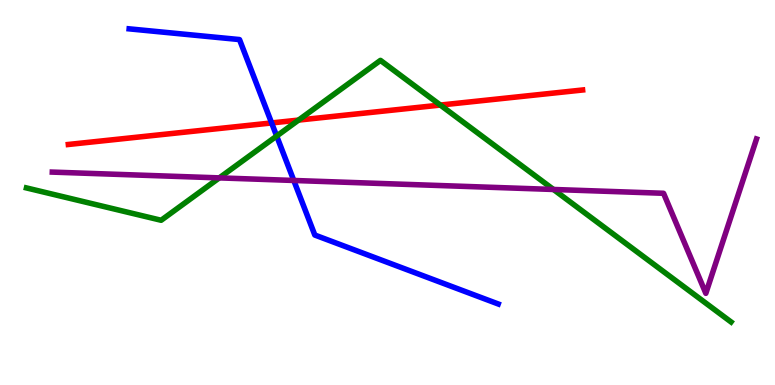[{'lines': ['blue', 'red'], 'intersections': [{'x': 3.5, 'y': 6.81}]}, {'lines': ['green', 'red'], 'intersections': [{'x': 3.85, 'y': 6.88}, {'x': 5.68, 'y': 7.27}]}, {'lines': ['purple', 'red'], 'intersections': []}, {'lines': ['blue', 'green'], 'intersections': [{'x': 3.57, 'y': 6.47}]}, {'lines': ['blue', 'purple'], 'intersections': [{'x': 3.79, 'y': 5.31}]}, {'lines': ['green', 'purple'], 'intersections': [{'x': 2.83, 'y': 5.38}, {'x': 7.14, 'y': 5.08}]}]